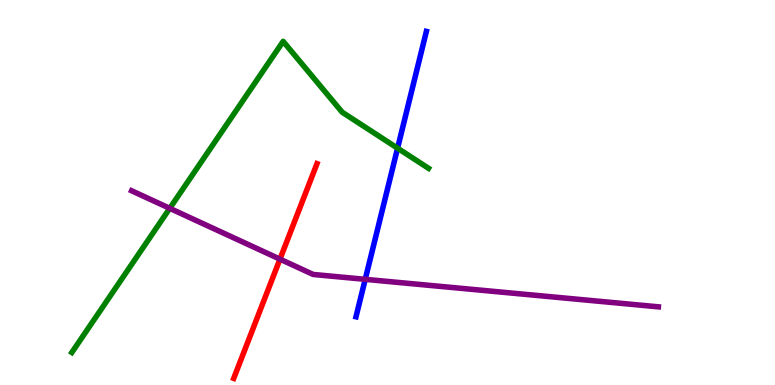[{'lines': ['blue', 'red'], 'intersections': []}, {'lines': ['green', 'red'], 'intersections': []}, {'lines': ['purple', 'red'], 'intersections': [{'x': 3.61, 'y': 3.27}]}, {'lines': ['blue', 'green'], 'intersections': [{'x': 5.13, 'y': 6.15}]}, {'lines': ['blue', 'purple'], 'intersections': [{'x': 4.71, 'y': 2.74}]}, {'lines': ['green', 'purple'], 'intersections': [{'x': 2.19, 'y': 4.59}]}]